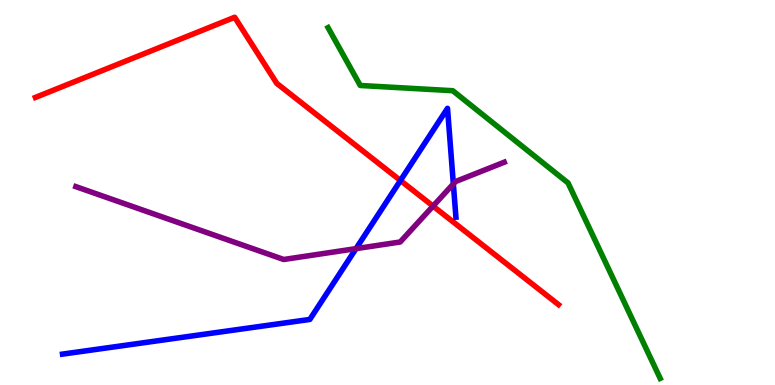[{'lines': ['blue', 'red'], 'intersections': [{'x': 5.17, 'y': 5.31}]}, {'lines': ['green', 'red'], 'intersections': []}, {'lines': ['purple', 'red'], 'intersections': [{'x': 5.59, 'y': 4.65}]}, {'lines': ['blue', 'green'], 'intersections': []}, {'lines': ['blue', 'purple'], 'intersections': [{'x': 4.59, 'y': 3.54}, {'x': 5.85, 'y': 5.22}]}, {'lines': ['green', 'purple'], 'intersections': []}]